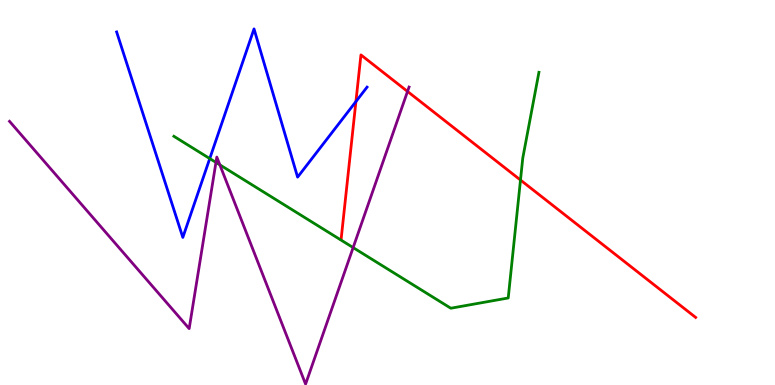[{'lines': ['blue', 'red'], 'intersections': [{'x': 4.59, 'y': 7.36}]}, {'lines': ['green', 'red'], 'intersections': [{'x': 6.72, 'y': 5.32}]}, {'lines': ['purple', 'red'], 'intersections': [{'x': 5.26, 'y': 7.62}]}, {'lines': ['blue', 'green'], 'intersections': [{'x': 2.71, 'y': 5.88}]}, {'lines': ['blue', 'purple'], 'intersections': []}, {'lines': ['green', 'purple'], 'intersections': [{'x': 2.79, 'y': 5.78}, {'x': 2.84, 'y': 5.72}, {'x': 4.56, 'y': 3.57}]}]